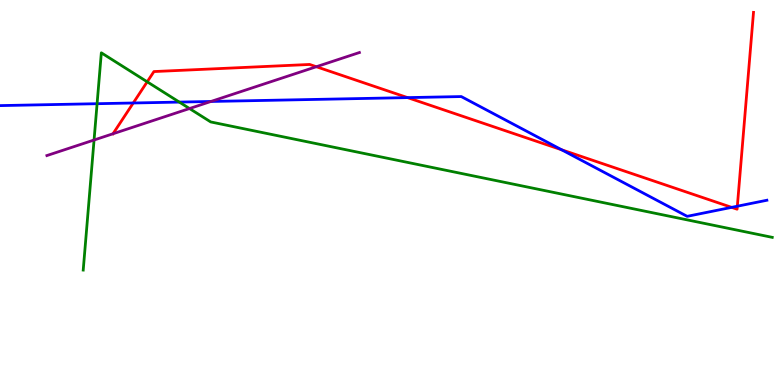[{'lines': ['blue', 'red'], 'intersections': [{'x': 1.72, 'y': 7.32}, {'x': 5.26, 'y': 7.46}, {'x': 7.25, 'y': 6.11}, {'x': 9.44, 'y': 4.61}, {'x': 9.51, 'y': 4.64}]}, {'lines': ['green', 'red'], 'intersections': [{'x': 1.9, 'y': 7.88}]}, {'lines': ['purple', 'red'], 'intersections': [{'x': 1.46, 'y': 6.53}, {'x': 4.08, 'y': 8.27}]}, {'lines': ['blue', 'green'], 'intersections': [{'x': 1.25, 'y': 7.31}, {'x': 2.31, 'y': 7.35}]}, {'lines': ['blue', 'purple'], 'intersections': [{'x': 2.72, 'y': 7.36}]}, {'lines': ['green', 'purple'], 'intersections': [{'x': 1.21, 'y': 6.36}, {'x': 2.45, 'y': 7.18}]}]